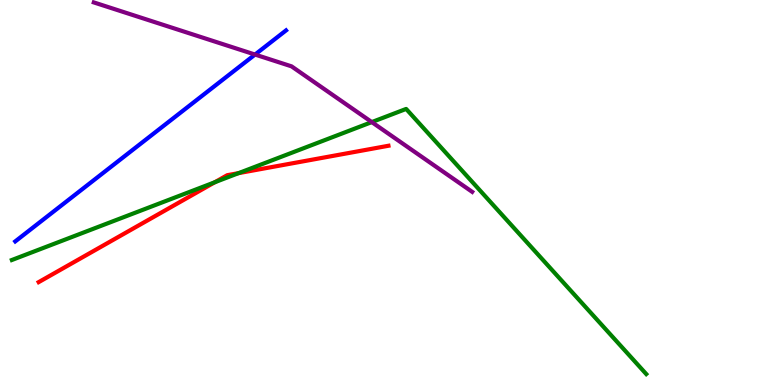[{'lines': ['blue', 'red'], 'intersections': []}, {'lines': ['green', 'red'], 'intersections': [{'x': 2.77, 'y': 5.27}, {'x': 3.08, 'y': 5.5}]}, {'lines': ['purple', 'red'], 'intersections': []}, {'lines': ['blue', 'green'], 'intersections': []}, {'lines': ['blue', 'purple'], 'intersections': [{'x': 3.29, 'y': 8.58}]}, {'lines': ['green', 'purple'], 'intersections': [{'x': 4.8, 'y': 6.83}]}]